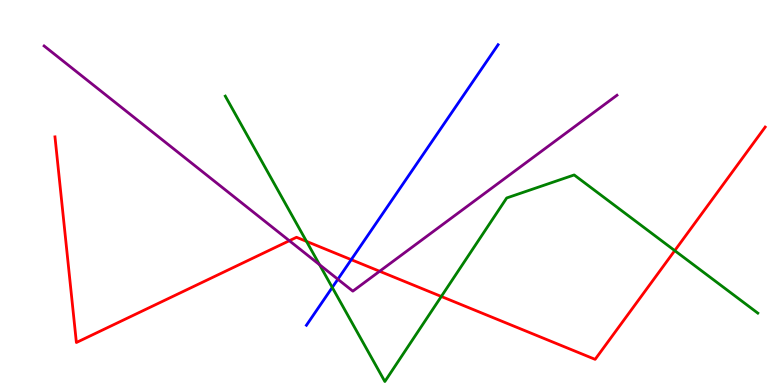[{'lines': ['blue', 'red'], 'intersections': [{'x': 4.53, 'y': 3.26}]}, {'lines': ['green', 'red'], 'intersections': [{'x': 3.95, 'y': 3.73}, {'x': 5.69, 'y': 2.3}, {'x': 8.71, 'y': 3.49}]}, {'lines': ['purple', 'red'], 'intersections': [{'x': 3.73, 'y': 3.75}, {'x': 4.9, 'y': 2.95}]}, {'lines': ['blue', 'green'], 'intersections': [{'x': 4.29, 'y': 2.53}]}, {'lines': ['blue', 'purple'], 'intersections': [{'x': 4.36, 'y': 2.75}]}, {'lines': ['green', 'purple'], 'intersections': [{'x': 4.12, 'y': 3.12}]}]